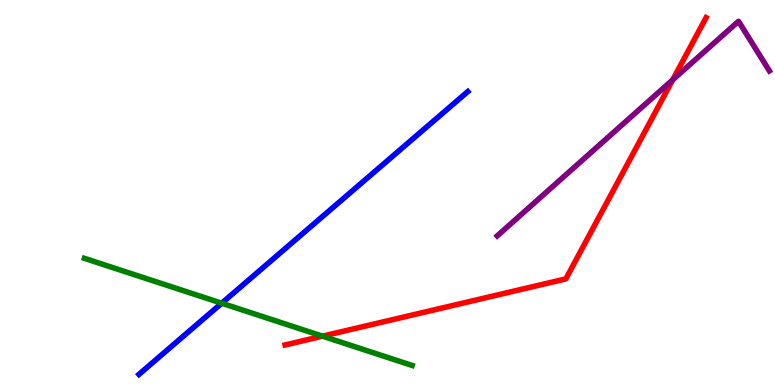[{'lines': ['blue', 'red'], 'intersections': []}, {'lines': ['green', 'red'], 'intersections': [{'x': 4.16, 'y': 1.27}]}, {'lines': ['purple', 'red'], 'intersections': [{'x': 8.68, 'y': 7.93}]}, {'lines': ['blue', 'green'], 'intersections': [{'x': 2.86, 'y': 2.12}]}, {'lines': ['blue', 'purple'], 'intersections': []}, {'lines': ['green', 'purple'], 'intersections': []}]